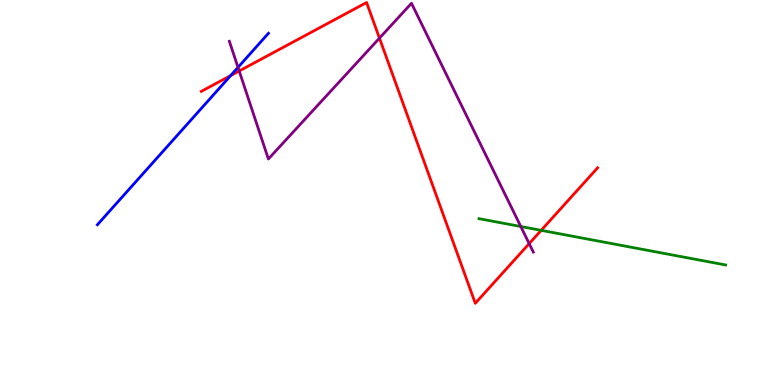[{'lines': ['blue', 'red'], 'intersections': [{'x': 2.98, 'y': 8.04}]}, {'lines': ['green', 'red'], 'intersections': [{'x': 6.98, 'y': 4.02}]}, {'lines': ['purple', 'red'], 'intersections': [{'x': 3.09, 'y': 8.16}, {'x': 4.9, 'y': 9.01}, {'x': 6.83, 'y': 3.67}]}, {'lines': ['blue', 'green'], 'intersections': []}, {'lines': ['blue', 'purple'], 'intersections': [{'x': 3.07, 'y': 8.25}]}, {'lines': ['green', 'purple'], 'intersections': [{'x': 6.72, 'y': 4.12}]}]